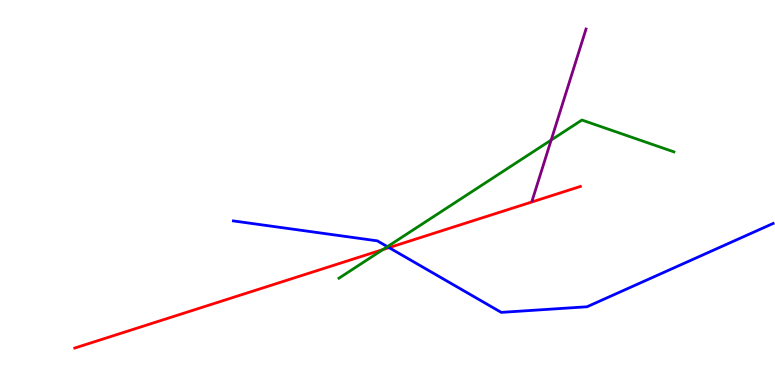[{'lines': ['blue', 'red'], 'intersections': [{'x': 5.02, 'y': 3.57}]}, {'lines': ['green', 'red'], 'intersections': [{'x': 4.94, 'y': 3.52}]}, {'lines': ['purple', 'red'], 'intersections': []}, {'lines': ['blue', 'green'], 'intersections': [{'x': 5.0, 'y': 3.59}]}, {'lines': ['blue', 'purple'], 'intersections': []}, {'lines': ['green', 'purple'], 'intersections': [{'x': 7.11, 'y': 6.36}]}]